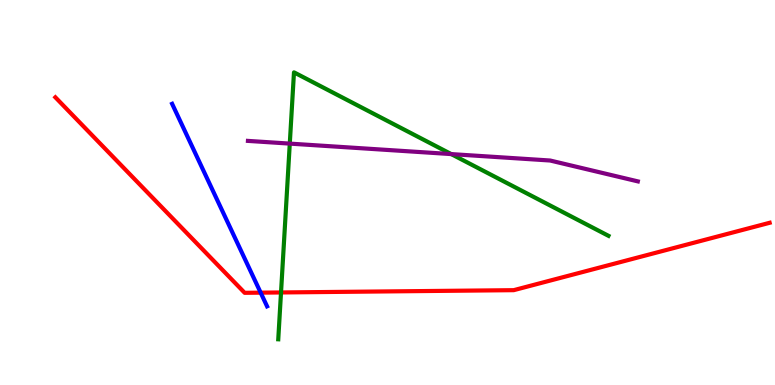[{'lines': ['blue', 'red'], 'intersections': [{'x': 3.36, 'y': 2.4}]}, {'lines': ['green', 'red'], 'intersections': [{'x': 3.63, 'y': 2.4}]}, {'lines': ['purple', 'red'], 'intersections': []}, {'lines': ['blue', 'green'], 'intersections': []}, {'lines': ['blue', 'purple'], 'intersections': []}, {'lines': ['green', 'purple'], 'intersections': [{'x': 3.74, 'y': 6.27}, {'x': 5.82, 'y': 6.0}]}]